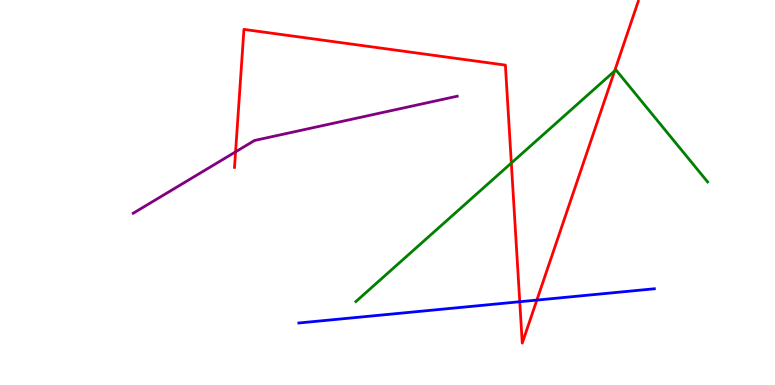[{'lines': ['blue', 'red'], 'intersections': [{'x': 6.71, 'y': 2.16}, {'x': 6.93, 'y': 2.21}]}, {'lines': ['green', 'red'], 'intersections': [{'x': 6.6, 'y': 5.76}, {'x': 7.93, 'y': 8.16}]}, {'lines': ['purple', 'red'], 'intersections': [{'x': 3.04, 'y': 6.06}]}, {'lines': ['blue', 'green'], 'intersections': []}, {'lines': ['blue', 'purple'], 'intersections': []}, {'lines': ['green', 'purple'], 'intersections': []}]